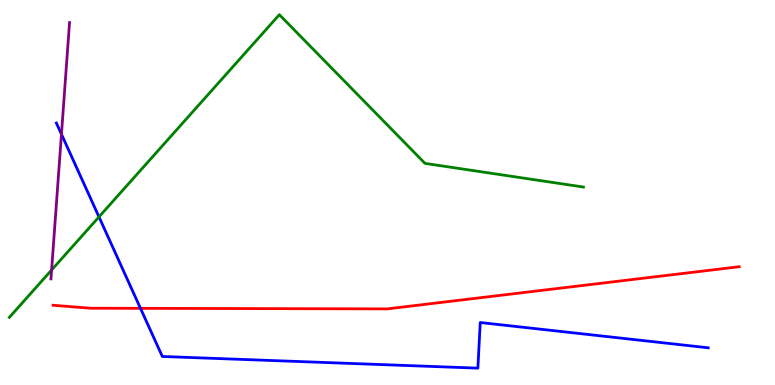[{'lines': ['blue', 'red'], 'intersections': [{'x': 1.81, 'y': 1.99}]}, {'lines': ['green', 'red'], 'intersections': []}, {'lines': ['purple', 'red'], 'intersections': []}, {'lines': ['blue', 'green'], 'intersections': [{'x': 1.28, 'y': 4.37}]}, {'lines': ['blue', 'purple'], 'intersections': [{'x': 0.793, 'y': 6.51}]}, {'lines': ['green', 'purple'], 'intersections': [{'x': 0.666, 'y': 2.99}]}]